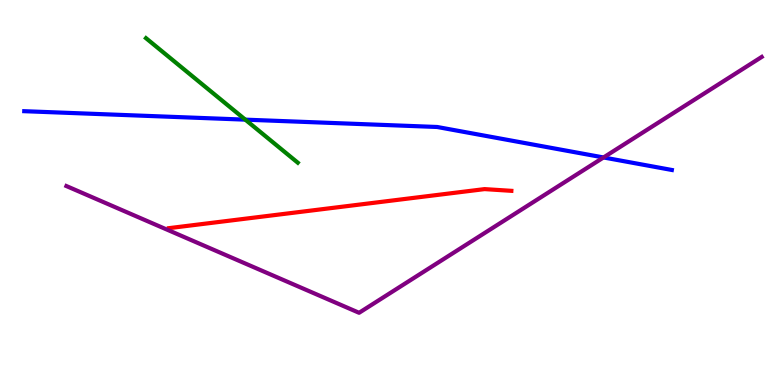[{'lines': ['blue', 'red'], 'intersections': []}, {'lines': ['green', 'red'], 'intersections': []}, {'lines': ['purple', 'red'], 'intersections': []}, {'lines': ['blue', 'green'], 'intersections': [{'x': 3.17, 'y': 6.89}]}, {'lines': ['blue', 'purple'], 'intersections': [{'x': 7.79, 'y': 5.91}]}, {'lines': ['green', 'purple'], 'intersections': []}]